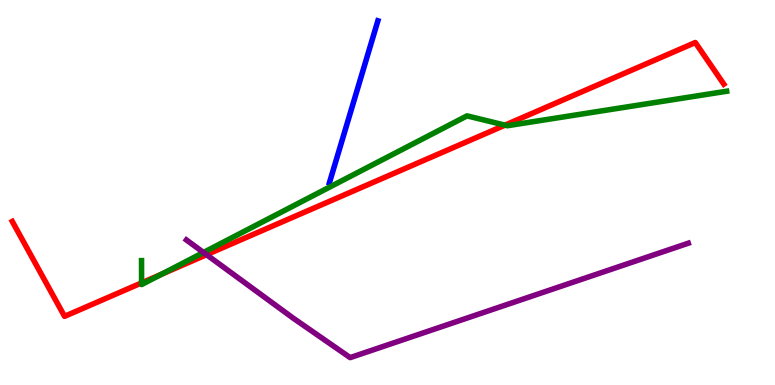[{'lines': ['blue', 'red'], 'intersections': []}, {'lines': ['green', 'red'], 'intersections': [{'x': 1.83, 'y': 2.65}, {'x': 2.08, 'y': 2.88}, {'x': 6.52, 'y': 6.75}]}, {'lines': ['purple', 'red'], 'intersections': [{'x': 2.67, 'y': 3.38}]}, {'lines': ['blue', 'green'], 'intersections': []}, {'lines': ['blue', 'purple'], 'intersections': []}, {'lines': ['green', 'purple'], 'intersections': [{'x': 2.63, 'y': 3.44}]}]